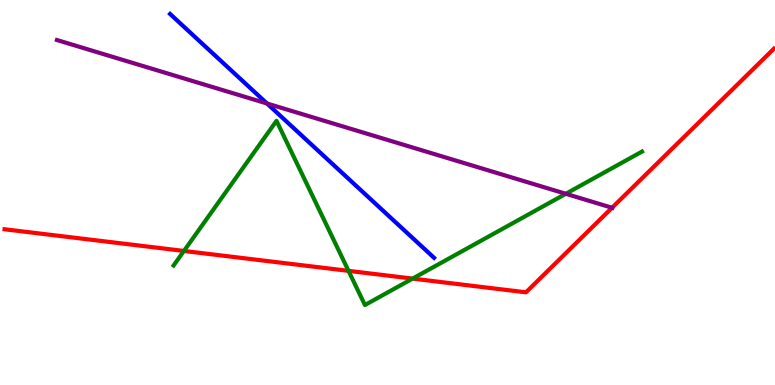[{'lines': ['blue', 'red'], 'intersections': []}, {'lines': ['green', 'red'], 'intersections': [{'x': 2.37, 'y': 3.48}, {'x': 4.5, 'y': 2.96}, {'x': 5.32, 'y': 2.76}]}, {'lines': ['purple', 'red'], 'intersections': [{'x': 7.9, 'y': 4.6}]}, {'lines': ['blue', 'green'], 'intersections': []}, {'lines': ['blue', 'purple'], 'intersections': [{'x': 3.45, 'y': 7.31}]}, {'lines': ['green', 'purple'], 'intersections': [{'x': 7.3, 'y': 4.97}]}]